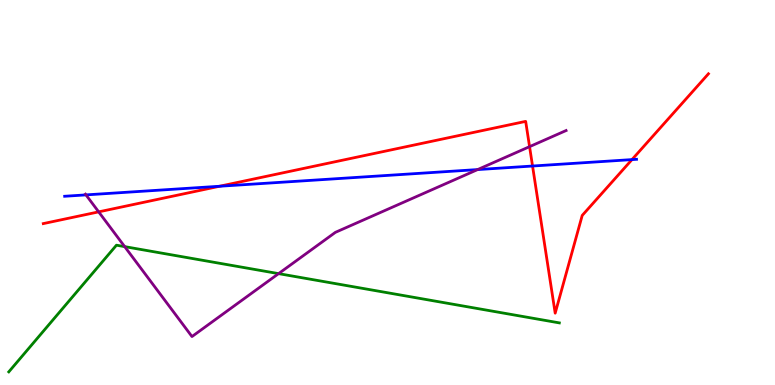[{'lines': ['blue', 'red'], 'intersections': [{'x': 2.83, 'y': 5.16}, {'x': 6.87, 'y': 5.69}, {'x': 8.15, 'y': 5.85}]}, {'lines': ['green', 'red'], 'intersections': []}, {'lines': ['purple', 'red'], 'intersections': [{'x': 1.27, 'y': 4.5}, {'x': 6.83, 'y': 6.19}]}, {'lines': ['blue', 'green'], 'intersections': []}, {'lines': ['blue', 'purple'], 'intersections': [{'x': 1.11, 'y': 4.94}, {'x': 6.16, 'y': 5.6}]}, {'lines': ['green', 'purple'], 'intersections': [{'x': 1.61, 'y': 3.59}, {'x': 3.59, 'y': 2.89}]}]